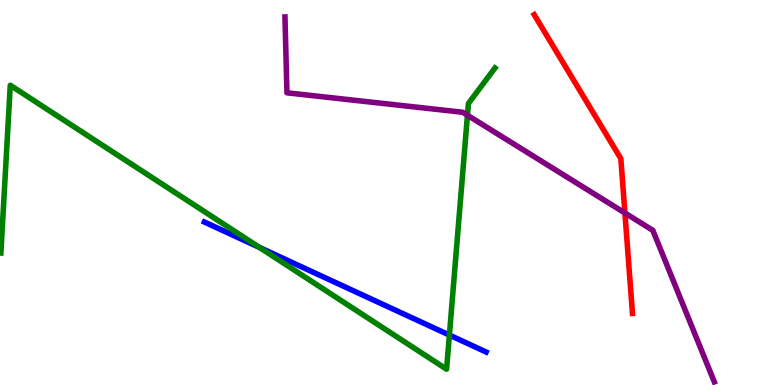[{'lines': ['blue', 'red'], 'intersections': []}, {'lines': ['green', 'red'], 'intersections': []}, {'lines': ['purple', 'red'], 'intersections': [{'x': 8.06, 'y': 4.47}]}, {'lines': ['blue', 'green'], 'intersections': [{'x': 3.35, 'y': 3.57}, {'x': 5.8, 'y': 1.3}]}, {'lines': ['blue', 'purple'], 'intersections': []}, {'lines': ['green', 'purple'], 'intersections': [{'x': 6.03, 'y': 7.01}]}]